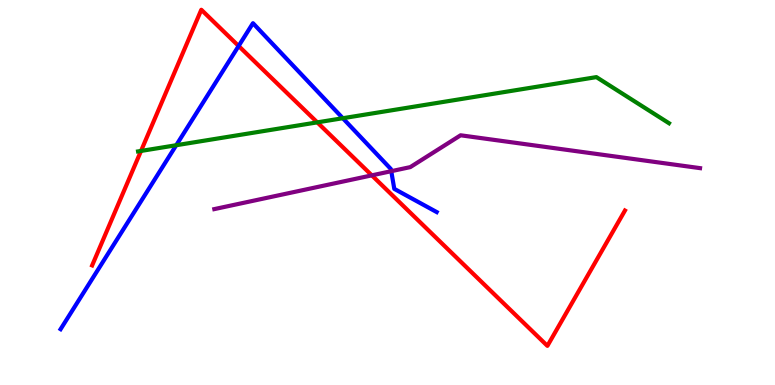[{'lines': ['blue', 'red'], 'intersections': [{'x': 3.08, 'y': 8.81}]}, {'lines': ['green', 'red'], 'intersections': [{'x': 1.82, 'y': 6.08}, {'x': 4.09, 'y': 6.82}]}, {'lines': ['purple', 'red'], 'intersections': [{'x': 4.8, 'y': 5.45}]}, {'lines': ['blue', 'green'], 'intersections': [{'x': 2.27, 'y': 6.23}, {'x': 4.42, 'y': 6.93}]}, {'lines': ['blue', 'purple'], 'intersections': [{'x': 5.05, 'y': 5.55}]}, {'lines': ['green', 'purple'], 'intersections': []}]